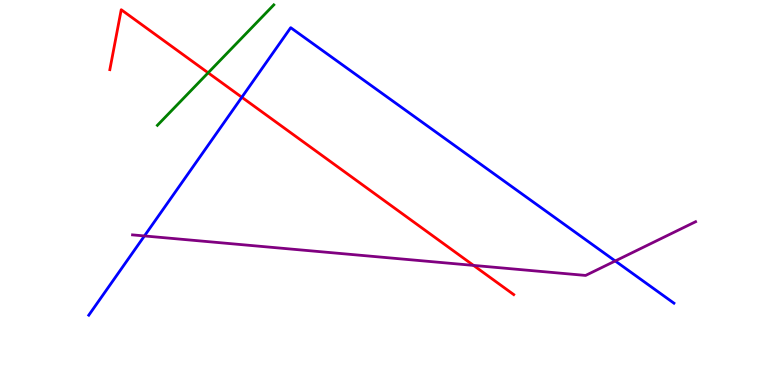[{'lines': ['blue', 'red'], 'intersections': [{'x': 3.12, 'y': 7.47}]}, {'lines': ['green', 'red'], 'intersections': [{'x': 2.69, 'y': 8.11}]}, {'lines': ['purple', 'red'], 'intersections': [{'x': 6.11, 'y': 3.11}]}, {'lines': ['blue', 'green'], 'intersections': []}, {'lines': ['blue', 'purple'], 'intersections': [{'x': 1.86, 'y': 3.87}, {'x': 7.94, 'y': 3.22}]}, {'lines': ['green', 'purple'], 'intersections': []}]